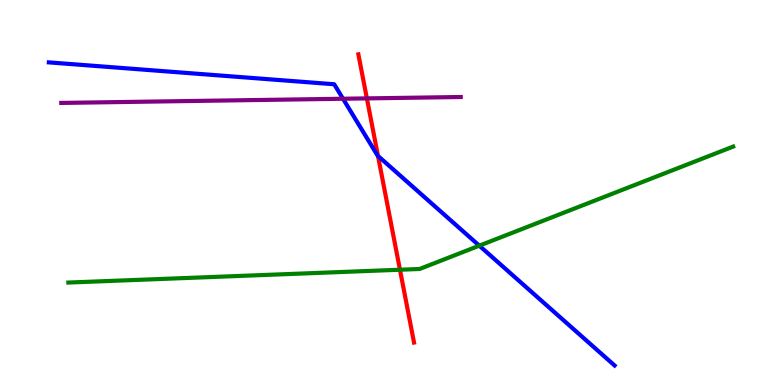[{'lines': ['blue', 'red'], 'intersections': [{'x': 4.88, 'y': 5.95}]}, {'lines': ['green', 'red'], 'intersections': [{'x': 5.16, 'y': 2.99}]}, {'lines': ['purple', 'red'], 'intersections': [{'x': 4.73, 'y': 7.44}]}, {'lines': ['blue', 'green'], 'intersections': [{'x': 6.18, 'y': 3.62}]}, {'lines': ['blue', 'purple'], 'intersections': [{'x': 4.43, 'y': 7.44}]}, {'lines': ['green', 'purple'], 'intersections': []}]